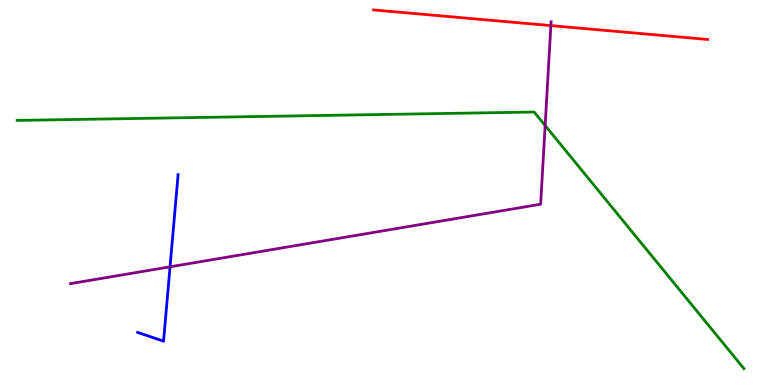[{'lines': ['blue', 'red'], 'intersections': []}, {'lines': ['green', 'red'], 'intersections': []}, {'lines': ['purple', 'red'], 'intersections': [{'x': 7.11, 'y': 9.34}]}, {'lines': ['blue', 'green'], 'intersections': []}, {'lines': ['blue', 'purple'], 'intersections': [{'x': 2.19, 'y': 3.07}]}, {'lines': ['green', 'purple'], 'intersections': [{'x': 7.03, 'y': 6.74}]}]